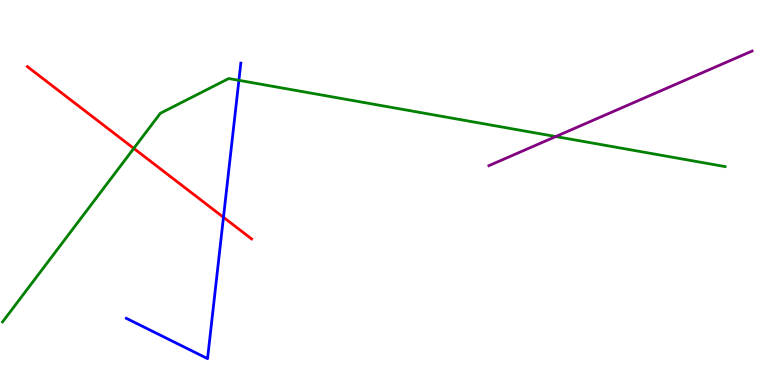[{'lines': ['blue', 'red'], 'intersections': [{'x': 2.88, 'y': 4.36}]}, {'lines': ['green', 'red'], 'intersections': [{'x': 1.73, 'y': 6.15}]}, {'lines': ['purple', 'red'], 'intersections': []}, {'lines': ['blue', 'green'], 'intersections': [{'x': 3.08, 'y': 7.91}]}, {'lines': ['blue', 'purple'], 'intersections': []}, {'lines': ['green', 'purple'], 'intersections': [{'x': 7.17, 'y': 6.45}]}]